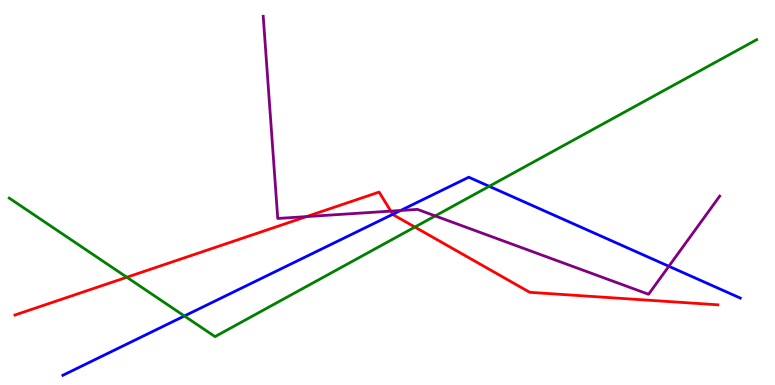[{'lines': ['blue', 'red'], 'intersections': [{'x': 5.07, 'y': 4.43}]}, {'lines': ['green', 'red'], 'intersections': [{'x': 1.64, 'y': 2.8}, {'x': 5.35, 'y': 4.1}]}, {'lines': ['purple', 'red'], 'intersections': [{'x': 3.95, 'y': 4.37}, {'x': 5.04, 'y': 4.52}]}, {'lines': ['blue', 'green'], 'intersections': [{'x': 2.38, 'y': 1.79}, {'x': 6.31, 'y': 5.16}]}, {'lines': ['blue', 'purple'], 'intersections': [{'x': 5.17, 'y': 4.53}, {'x': 8.63, 'y': 3.08}]}, {'lines': ['green', 'purple'], 'intersections': [{'x': 5.62, 'y': 4.39}]}]